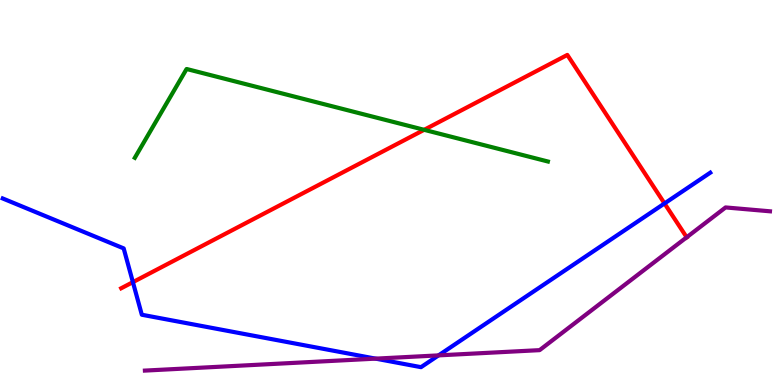[{'lines': ['blue', 'red'], 'intersections': [{'x': 1.71, 'y': 2.67}, {'x': 8.57, 'y': 4.72}]}, {'lines': ['green', 'red'], 'intersections': [{'x': 5.47, 'y': 6.63}]}, {'lines': ['purple', 'red'], 'intersections': [{'x': 8.86, 'y': 3.84}]}, {'lines': ['blue', 'green'], 'intersections': []}, {'lines': ['blue', 'purple'], 'intersections': [{'x': 4.85, 'y': 0.685}, {'x': 5.66, 'y': 0.769}]}, {'lines': ['green', 'purple'], 'intersections': []}]